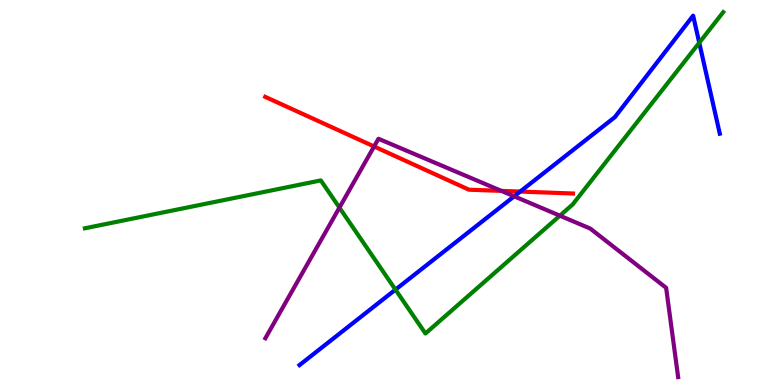[{'lines': ['blue', 'red'], 'intersections': [{'x': 6.71, 'y': 5.02}]}, {'lines': ['green', 'red'], 'intersections': []}, {'lines': ['purple', 'red'], 'intersections': [{'x': 4.83, 'y': 6.2}, {'x': 6.47, 'y': 5.04}]}, {'lines': ['blue', 'green'], 'intersections': [{'x': 5.1, 'y': 2.48}, {'x': 9.02, 'y': 8.89}]}, {'lines': ['blue', 'purple'], 'intersections': [{'x': 6.63, 'y': 4.9}]}, {'lines': ['green', 'purple'], 'intersections': [{'x': 4.38, 'y': 4.61}, {'x': 7.22, 'y': 4.4}]}]